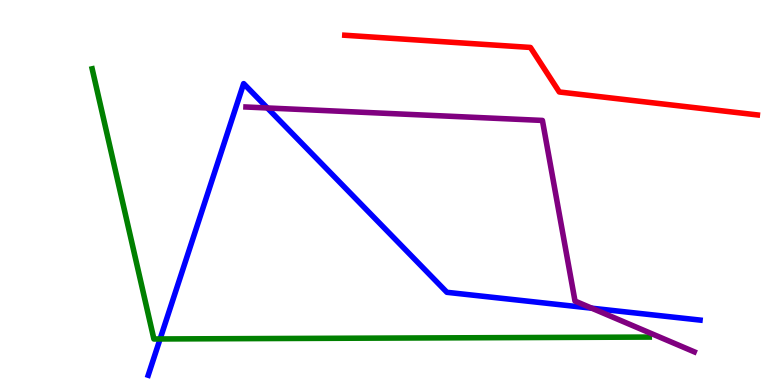[{'lines': ['blue', 'red'], 'intersections': []}, {'lines': ['green', 'red'], 'intersections': []}, {'lines': ['purple', 'red'], 'intersections': []}, {'lines': ['blue', 'green'], 'intersections': [{'x': 2.07, 'y': 1.2}]}, {'lines': ['blue', 'purple'], 'intersections': [{'x': 3.45, 'y': 7.2}, {'x': 7.64, 'y': 1.99}]}, {'lines': ['green', 'purple'], 'intersections': []}]